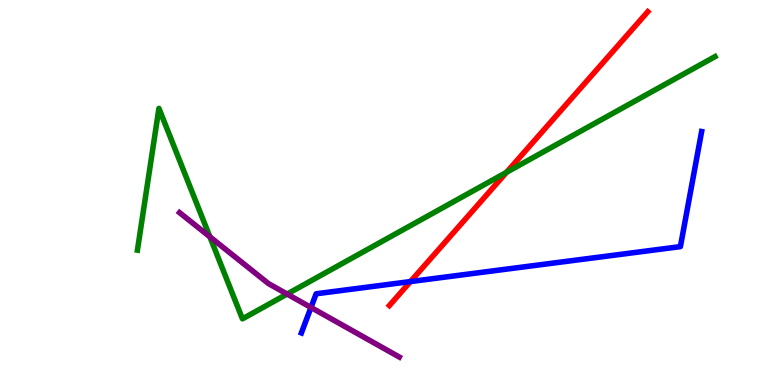[{'lines': ['blue', 'red'], 'intersections': [{'x': 5.3, 'y': 2.69}]}, {'lines': ['green', 'red'], 'intersections': [{'x': 6.54, 'y': 5.52}]}, {'lines': ['purple', 'red'], 'intersections': []}, {'lines': ['blue', 'green'], 'intersections': []}, {'lines': ['blue', 'purple'], 'intersections': [{'x': 4.01, 'y': 2.01}]}, {'lines': ['green', 'purple'], 'intersections': [{'x': 2.71, 'y': 3.85}, {'x': 3.7, 'y': 2.36}]}]